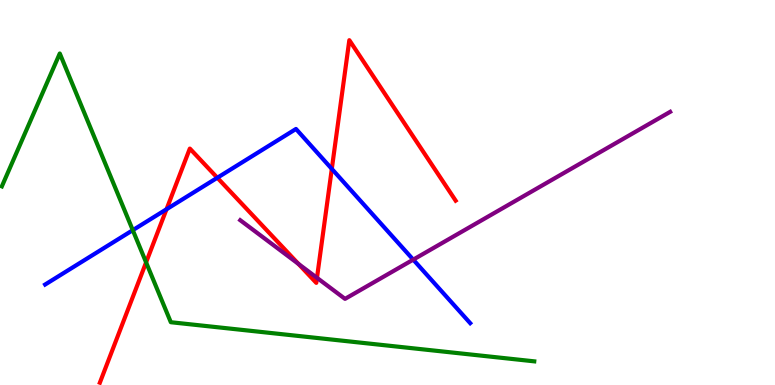[{'lines': ['blue', 'red'], 'intersections': [{'x': 2.15, 'y': 4.56}, {'x': 2.8, 'y': 5.38}, {'x': 4.28, 'y': 5.61}]}, {'lines': ['green', 'red'], 'intersections': [{'x': 1.89, 'y': 3.18}]}, {'lines': ['purple', 'red'], 'intersections': [{'x': 3.85, 'y': 3.15}, {'x': 4.09, 'y': 2.78}]}, {'lines': ['blue', 'green'], 'intersections': [{'x': 1.71, 'y': 4.02}]}, {'lines': ['blue', 'purple'], 'intersections': [{'x': 5.33, 'y': 3.26}]}, {'lines': ['green', 'purple'], 'intersections': []}]